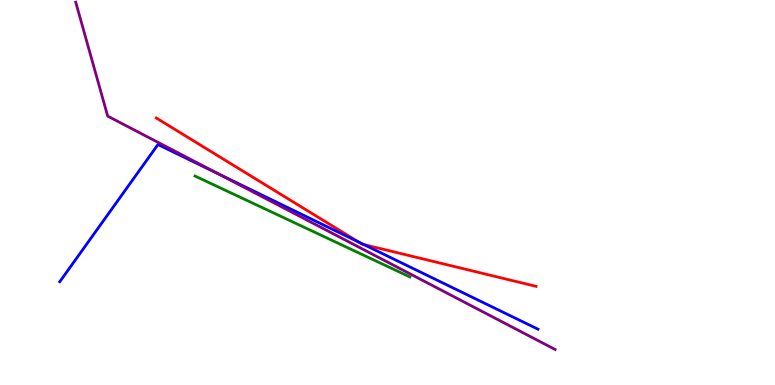[{'lines': ['blue', 'red'], 'intersections': [{'x': 4.63, 'y': 3.71}, {'x': 4.7, 'y': 3.65}]}, {'lines': ['green', 'red'], 'intersections': []}, {'lines': ['purple', 'red'], 'intersections': []}, {'lines': ['blue', 'green'], 'intersections': []}, {'lines': ['blue', 'purple'], 'intersections': [{'x': 2.83, 'y': 5.48}]}, {'lines': ['green', 'purple'], 'intersections': []}]